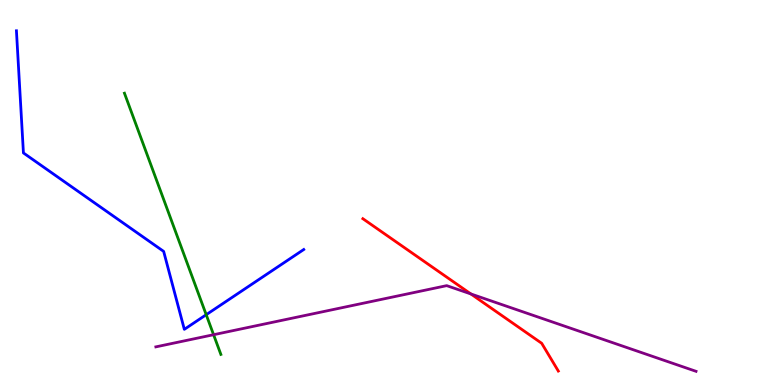[{'lines': ['blue', 'red'], 'intersections': []}, {'lines': ['green', 'red'], 'intersections': []}, {'lines': ['purple', 'red'], 'intersections': [{'x': 6.08, 'y': 2.37}]}, {'lines': ['blue', 'green'], 'intersections': [{'x': 2.66, 'y': 1.83}]}, {'lines': ['blue', 'purple'], 'intersections': []}, {'lines': ['green', 'purple'], 'intersections': [{'x': 2.76, 'y': 1.31}]}]